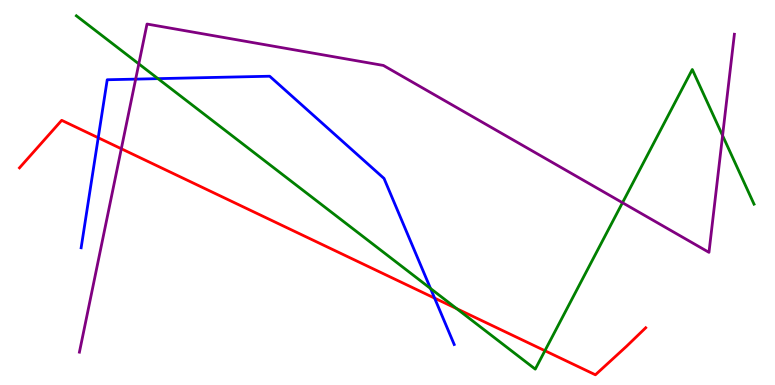[{'lines': ['blue', 'red'], 'intersections': [{'x': 1.27, 'y': 6.42}, {'x': 5.61, 'y': 2.26}]}, {'lines': ['green', 'red'], 'intersections': [{'x': 5.89, 'y': 1.98}, {'x': 7.03, 'y': 0.89}]}, {'lines': ['purple', 'red'], 'intersections': [{'x': 1.57, 'y': 6.14}]}, {'lines': ['blue', 'green'], 'intersections': [{'x': 2.04, 'y': 7.96}, {'x': 5.56, 'y': 2.51}]}, {'lines': ['blue', 'purple'], 'intersections': [{'x': 1.75, 'y': 7.94}]}, {'lines': ['green', 'purple'], 'intersections': [{'x': 1.79, 'y': 8.34}, {'x': 8.03, 'y': 4.73}, {'x': 9.32, 'y': 6.48}]}]